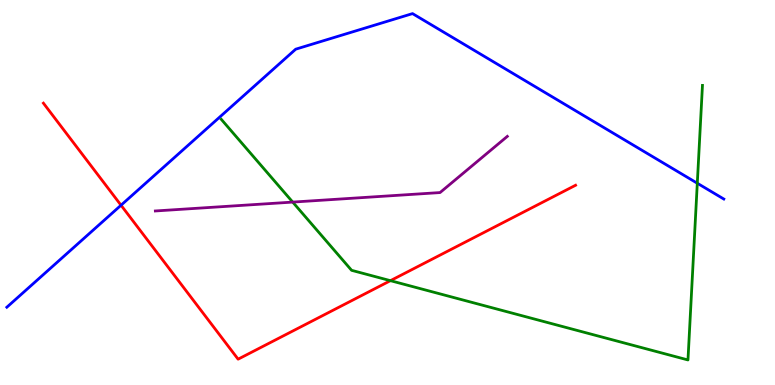[{'lines': ['blue', 'red'], 'intersections': [{'x': 1.56, 'y': 4.67}]}, {'lines': ['green', 'red'], 'intersections': [{'x': 5.04, 'y': 2.71}]}, {'lines': ['purple', 'red'], 'intersections': []}, {'lines': ['blue', 'green'], 'intersections': [{'x': 9.0, 'y': 5.24}]}, {'lines': ['blue', 'purple'], 'intersections': []}, {'lines': ['green', 'purple'], 'intersections': [{'x': 3.78, 'y': 4.75}]}]